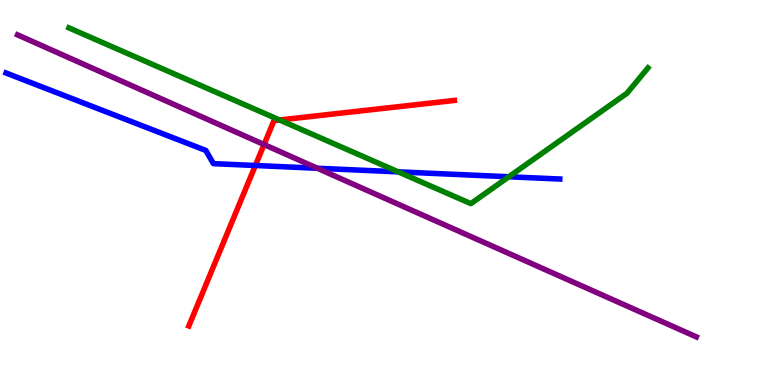[{'lines': ['blue', 'red'], 'intersections': [{'x': 3.3, 'y': 5.7}]}, {'lines': ['green', 'red'], 'intersections': [{'x': 3.61, 'y': 6.88}]}, {'lines': ['purple', 'red'], 'intersections': [{'x': 3.41, 'y': 6.25}]}, {'lines': ['blue', 'green'], 'intersections': [{'x': 5.14, 'y': 5.54}, {'x': 6.57, 'y': 5.41}]}, {'lines': ['blue', 'purple'], 'intersections': [{'x': 4.1, 'y': 5.63}]}, {'lines': ['green', 'purple'], 'intersections': []}]